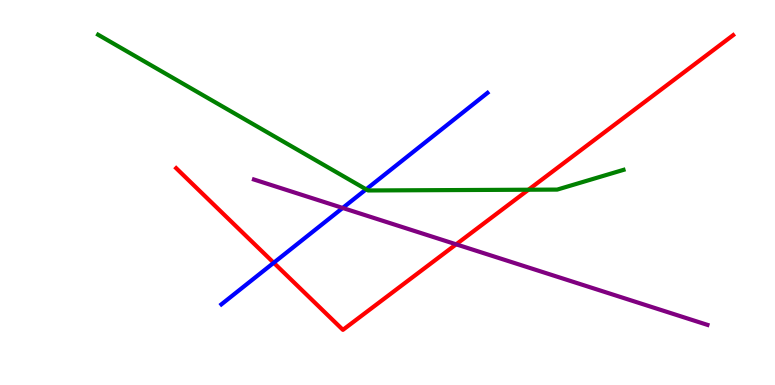[{'lines': ['blue', 'red'], 'intersections': [{'x': 3.53, 'y': 3.17}]}, {'lines': ['green', 'red'], 'intersections': [{'x': 6.82, 'y': 5.07}]}, {'lines': ['purple', 'red'], 'intersections': [{'x': 5.89, 'y': 3.65}]}, {'lines': ['blue', 'green'], 'intersections': [{'x': 4.72, 'y': 5.08}]}, {'lines': ['blue', 'purple'], 'intersections': [{'x': 4.42, 'y': 4.6}]}, {'lines': ['green', 'purple'], 'intersections': []}]